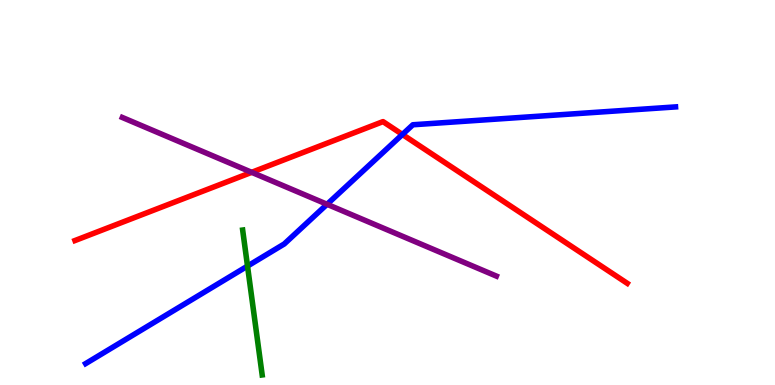[{'lines': ['blue', 'red'], 'intersections': [{'x': 5.19, 'y': 6.51}]}, {'lines': ['green', 'red'], 'intersections': []}, {'lines': ['purple', 'red'], 'intersections': [{'x': 3.25, 'y': 5.52}]}, {'lines': ['blue', 'green'], 'intersections': [{'x': 3.19, 'y': 3.09}]}, {'lines': ['blue', 'purple'], 'intersections': [{'x': 4.22, 'y': 4.69}]}, {'lines': ['green', 'purple'], 'intersections': []}]